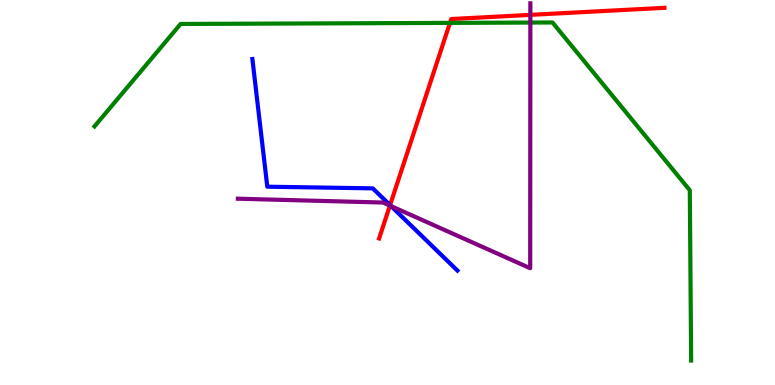[{'lines': ['blue', 'red'], 'intersections': [{'x': 5.03, 'y': 4.67}]}, {'lines': ['green', 'red'], 'intersections': [{'x': 5.81, 'y': 9.41}]}, {'lines': ['purple', 'red'], 'intersections': [{'x': 5.03, 'y': 4.66}, {'x': 6.84, 'y': 9.61}]}, {'lines': ['blue', 'green'], 'intersections': []}, {'lines': ['blue', 'purple'], 'intersections': [{'x': 5.05, 'y': 4.65}]}, {'lines': ['green', 'purple'], 'intersections': [{'x': 6.84, 'y': 9.41}]}]